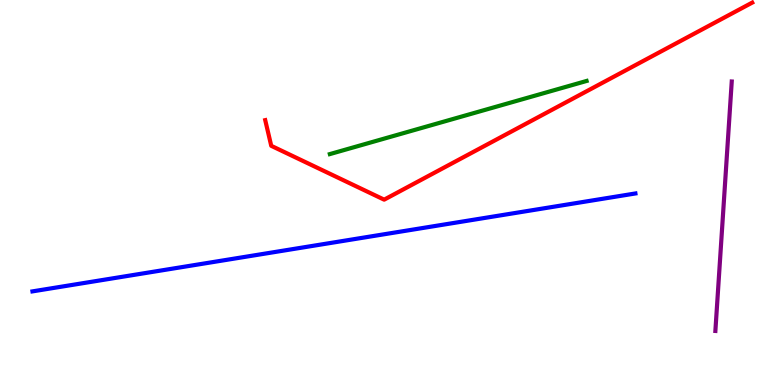[{'lines': ['blue', 'red'], 'intersections': []}, {'lines': ['green', 'red'], 'intersections': []}, {'lines': ['purple', 'red'], 'intersections': []}, {'lines': ['blue', 'green'], 'intersections': []}, {'lines': ['blue', 'purple'], 'intersections': []}, {'lines': ['green', 'purple'], 'intersections': []}]